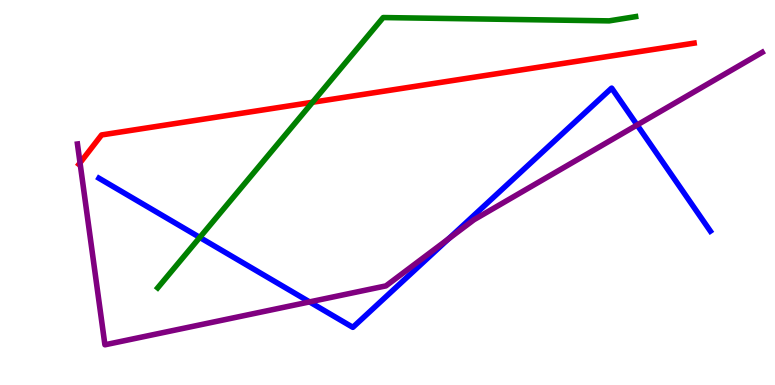[{'lines': ['blue', 'red'], 'intersections': []}, {'lines': ['green', 'red'], 'intersections': [{'x': 4.03, 'y': 7.34}]}, {'lines': ['purple', 'red'], 'intersections': [{'x': 1.03, 'y': 5.77}]}, {'lines': ['blue', 'green'], 'intersections': [{'x': 2.58, 'y': 3.83}]}, {'lines': ['blue', 'purple'], 'intersections': [{'x': 3.99, 'y': 2.16}, {'x': 5.79, 'y': 3.8}, {'x': 8.22, 'y': 6.75}]}, {'lines': ['green', 'purple'], 'intersections': []}]